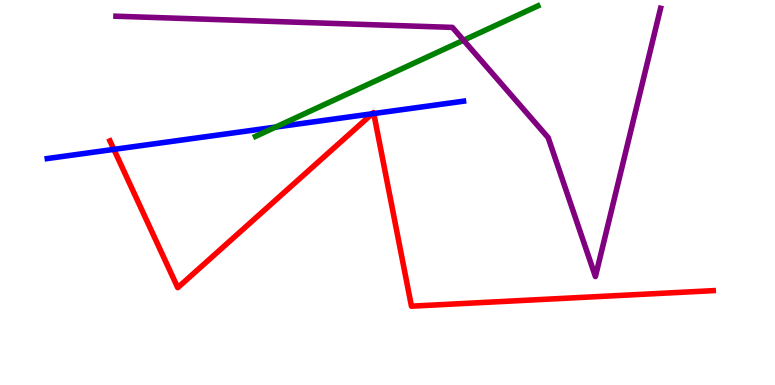[{'lines': ['blue', 'red'], 'intersections': [{'x': 1.47, 'y': 6.12}, {'x': 4.8, 'y': 7.04}, {'x': 4.82, 'y': 7.05}]}, {'lines': ['green', 'red'], 'intersections': []}, {'lines': ['purple', 'red'], 'intersections': []}, {'lines': ['blue', 'green'], 'intersections': [{'x': 3.56, 'y': 6.7}]}, {'lines': ['blue', 'purple'], 'intersections': []}, {'lines': ['green', 'purple'], 'intersections': [{'x': 5.98, 'y': 8.95}]}]